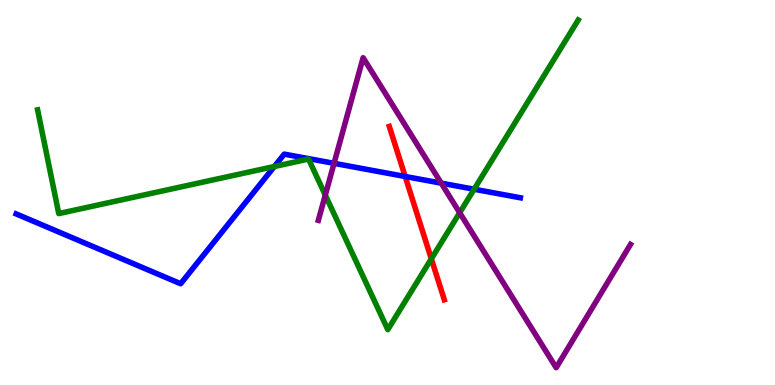[{'lines': ['blue', 'red'], 'intersections': [{'x': 5.23, 'y': 5.42}]}, {'lines': ['green', 'red'], 'intersections': [{'x': 5.57, 'y': 3.28}]}, {'lines': ['purple', 'red'], 'intersections': []}, {'lines': ['blue', 'green'], 'intersections': [{'x': 3.54, 'y': 5.68}, {'x': 6.12, 'y': 5.08}]}, {'lines': ['blue', 'purple'], 'intersections': [{'x': 4.31, 'y': 5.76}, {'x': 5.69, 'y': 5.24}]}, {'lines': ['green', 'purple'], 'intersections': [{'x': 4.2, 'y': 4.93}, {'x': 5.93, 'y': 4.47}]}]